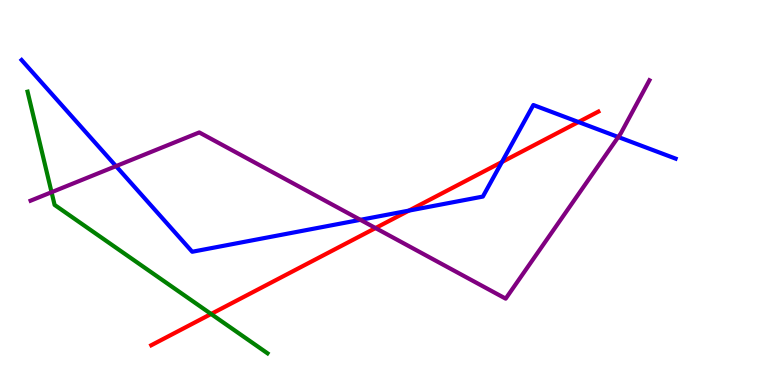[{'lines': ['blue', 'red'], 'intersections': [{'x': 5.28, 'y': 4.53}, {'x': 6.48, 'y': 5.79}, {'x': 7.46, 'y': 6.83}]}, {'lines': ['green', 'red'], 'intersections': [{'x': 2.72, 'y': 1.84}]}, {'lines': ['purple', 'red'], 'intersections': [{'x': 4.85, 'y': 4.08}]}, {'lines': ['blue', 'green'], 'intersections': []}, {'lines': ['blue', 'purple'], 'intersections': [{'x': 1.5, 'y': 5.69}, {'x': 4.65, 'y': 4.29}, {'x': 7.98, 'y': 6.44}]}, {'lines': ['green', 'purple'], 'intersections': [{'x': 0.665, 'y': 5.01}]}]